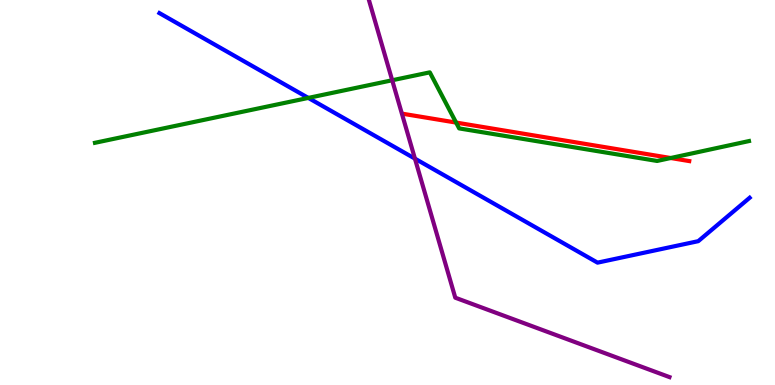[{'lines': ['blue', 'red'], 'intersections': []}, {'lines': ['green', 'red'], 'intersections': [{'x': 5.89, 'y': 6.82}, {'x': 8.65, 'y': 5.9}]}, {'lines': ['purple', 'red'], 'intersections': []}, {'lines': ['blue', 'green'], 'intersections': [{'x': 3.98, 'y': 7.46}]}, {'lines': ['blue', 'purple'], 'intersections': [{'x': 5.35, 'y': 5.88}]}, {'lines': ['green', 'purple'], 'intersections': [{'x': 5.06, 'y': 7.92}]}]